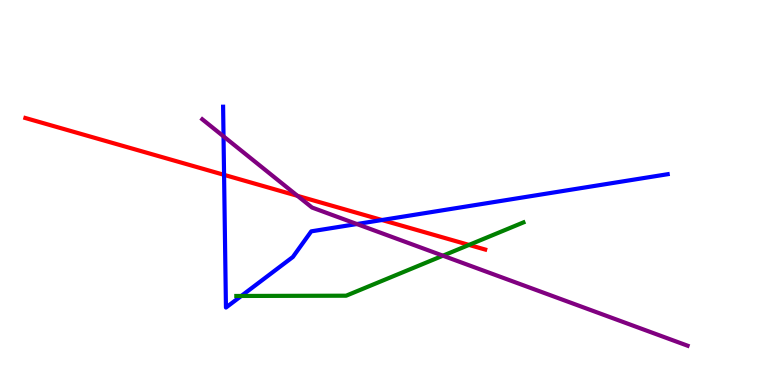[{'lines': ['blue', 'red'], 'intersections': [{'x': 2.89, 'y': 5.46}, {'x': 4.93, 'y': 4.29}]}, {'lines': ['green', 'red'], 'intersections': [{'x': 6.05, 'y': 3.64}]}, {'lines': ['purple', 'red'], 'intersections': [{'x': 3.84, 'y': 4.91}]}, {'lines': ['blue', 'green'], 'intersections': [{'x': 3.11, 'y': 2.31}]}, {'lines': ['blue', 'purple'], 'intersections': [{'x': 2.88, 'y': 6.46}, {'x': 4.6, 'y': 4.18}]}, {'lines': ['green', 'purple'], 'intersections': [{'x': 5.72, 'y': 3.36}]}]